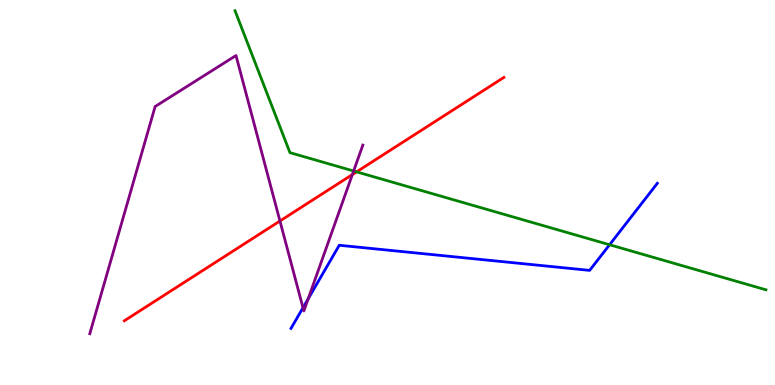[{'lines': ['blue', 'red'], 'intersections': []}, {'lines': ['green', 'red'], 'intersections': [{'x': 4.6, 'y': 5.54}]}, {'lines': ['purple', 'red'], 'intersections': [{'x': 3.61, 'y': 4.26}, {'x': 4.55, 'y': 5.47}]}, {'lines': ['blue', 'green'], 'intersections': [{'x': 7.87, 'y': 3.64}]}, {'lines': ['blue', 'purple'], 'intersections': [{'x': 3.91, 'y': 2.01}, {'x': 3.98, 'y': 2.24}]}, {'lines': ['green', 'purple'], 'intersections': [{'x': 4.56, 'y': 5.56}]}]